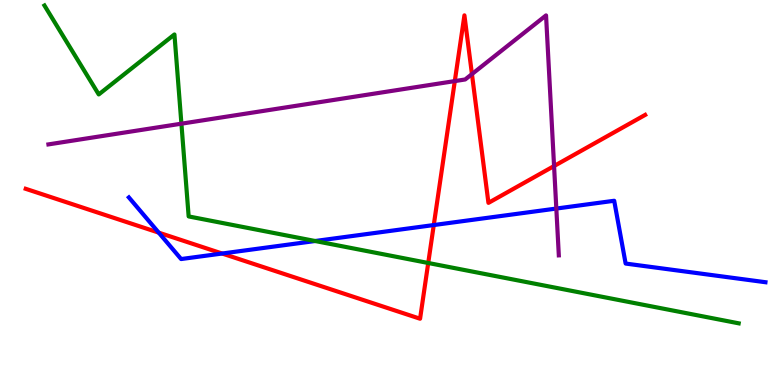[{'lines': ['blue', 'red'], 'intersections': [{'x': 2.05, 'y': 3.96}, {'x': 2.87, 'y': 3.41}, {'x': 5.6, 'y': 4.15}]}, {'lines': ['green', 'red'], 'intersections': [{'x': 5.53, 'y': 3.17}]}, {'lines': ['purple', 'red'], 'intersections': [{'x': 5.87, 'y': 7.89}, {'x': 6.09, 'y': 8.08}, {'x': 7.15, 'y': 5.69}]}, {'lines': ['blue', 'green'], 'intersections': [{'x': 4.07, 'y': 3.74}]}, {'lines': ['blue', 'purple'], 'intersections': [{'x': 7.18, 'y': 4.58}]}, {'lines': ['green', 'purple'], 'intersections': [{'x': 2.34, 'y': 6.79}]}]